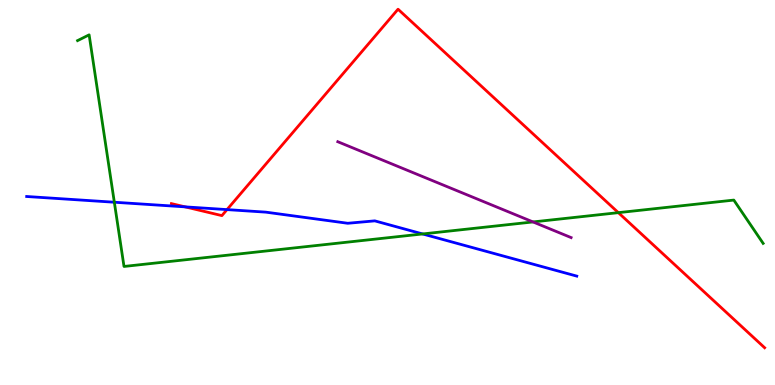[{'lines': ['blue', 'red'], 'intersections': [{'x': 2.39, 'y': 4.63}, {'x': 2.93, 'y': 4.56}]}, {'lines': ['green', 'red'], 'intersections': [{'x': 7.98, 'y': 4.48}]}, {'lines': ['purple', 'red'], 'intersections': []}, {'lines': ['blue', 'green'], 'intersections': [{'x': 1.48, 'y': 4.75}, {'x': 5.45, 'y': 3.92}]}, {'lines': ['blue', 'purple'], 'intersections': []}, {'lines': ['green', 'purple'], 'intersections': [{'x': 6.88, 'y': 4.24}]}]